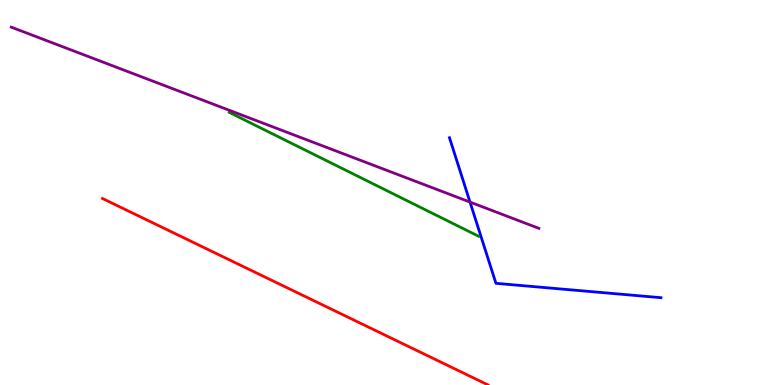[{'lines': ['blue', 'red'], 'intersections': []}, {'lines': ['green', 'red'], 'intersections': []}, {'lines': ['purple', 'red'], 'intersections': []}, {'lines': ['blue', 'green'], 'intersections': []}, {'lines': ['blue', 'purple'], 'intersections': [{'x': 6.06, 'y': 4.75}]}, {'lines': ['green', 'purple'], 'intersections': []}]